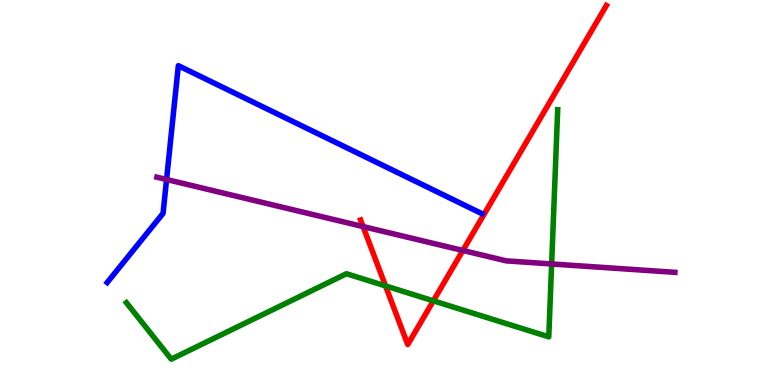[{'lines': ['blue', 'red'], 'intersections': []}, {'lines': ['green', 'red'], 'intersections': [{'x': 4.97, 'y': 2.57}, {'x': 5.59, 'y': 2.19}]}, {'lines': ['purple', 'red'], 'intersections': [{'x': 4.68, 'y': 4.12}, {'x': 5.97, 'y': 3.49}]}, {'lines': ['blue', 'green'], 'intersections': []}, {'lines': ['blue', 'purple'], 'intersections': [{'x': 2.15, 'y': 5.34}]}, {'lines': ['green', 'purple'], 'intersections': [{'x': 7.12, 'y': 3.14}]}]